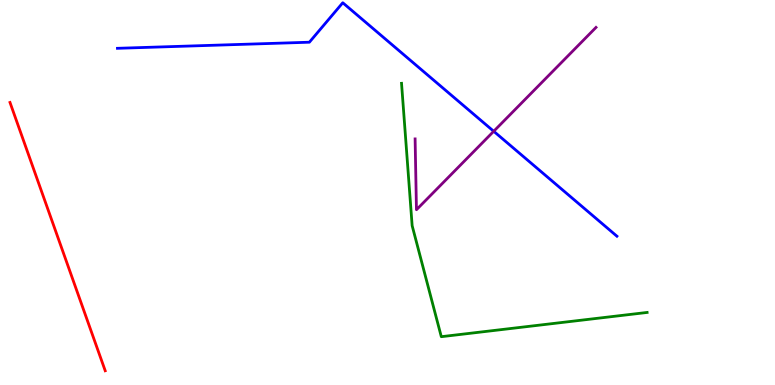[{'lines': ['blue', 'red'], 'intersections': []}, {'lines': ['green', 'red'], 'intersections': []}, {'lines': ['purple', 'red'], 'intersections': []}, {'lines': ['blue', 'green'], 'intersections': []}, {'lines': ['blue', 'purple'], 'intersections': [{'x': 6.37, 'y': 6.59}]}, {'lines': ['green', 'purple'], 'intersections': []}]